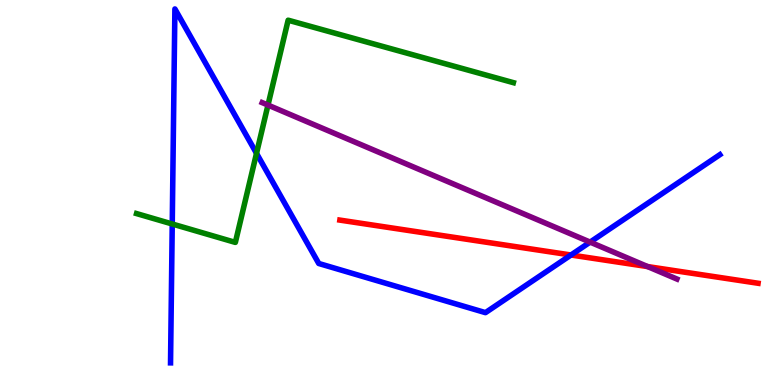[{'lines': ['blue', 'red'], 'intersections': [{'x': 7.37, 'y': 3.38}]}, {'lines': ['green', 'red'], 'intersections': []}, {'lines': ['purple', 'red'], 'intersections': [{'x': 8.36, 'y': 3.08}]}, {'lines': ['blue', 'green'], 'intersections': [{'x': 2.22, 'y': 4.18}, {'x': 3.31, 'y': 6.02}]}, {'lines': ['blue', 'purple'], 'intersections': [{'x': 7.61, 'y': 3.71}]}, {'lines': ['green', 'purple'], 'intersections': [{'x': 3.46, 'y': 7.27}]}]